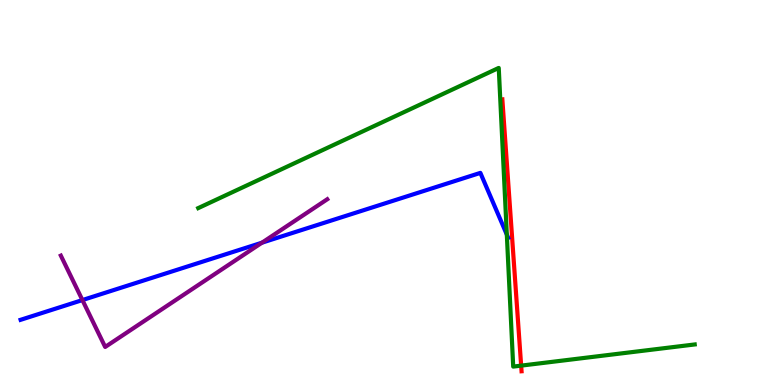[{'lines': ['blue', 'red'], 'intersections': []}, {'lines': ['green', 'red'], 'intersections': [{'x': 6.72, 'y': 0.503}]}, {'lines': ['purple', 'red'], 'intersections': []}, {'lines': ['blue', 'green'], 'intersections': [{'x': 6.54, 'y': 3.91}]}, {'lines': ['blue', 'purple'], 'intersections': [{'x': 1.06, 'y': 2.21}, {'x': 3.38, 'y': 3.7}]}, {'lines': ['green', 'purple'], 'intersections': []}]